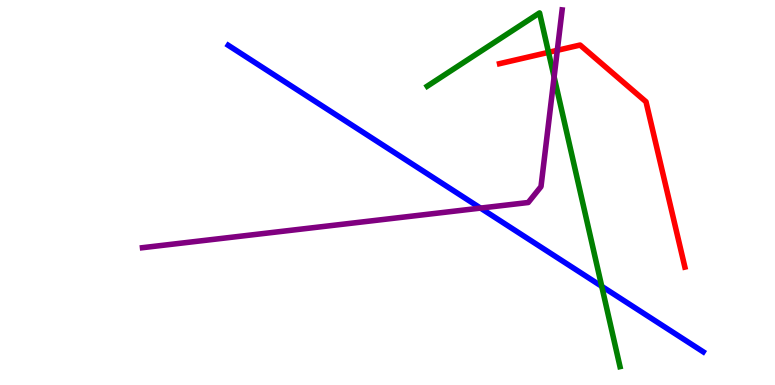[{'lines': ['blue', 'red'], 'intersections': []}, {'lines': ['green', 'red'], 'intersections': [{'x': 7.08, 'y': 8.64}]}, {'lines': ['purple', 'red'], 'intersections': [{'x': 7.19, 'y': 8.69}]}, {'lines': ['blue', 'green'], 'intersections': [{'x': 7.76, 'y': 2.56}]}, {'lines': ['blue', 'purple'], 'intersections': [{'x': 6.2, 'y': 4.59}]}, {'lines': ['green', 'purple'], 'intersections': [{'x': 7.15, 'y': 8.0}]}]